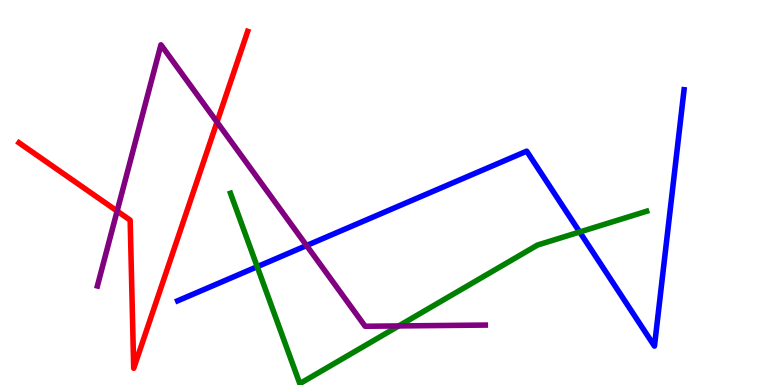[{'lines': ['blue', 'red'], 'intersections': []}, {'lines': ['green', 'red'], 'intersections': []}, {'lines': ['purple', 'red'], 'intersections': [{'x': 1.51, 'y': 4.52}, {'x': 2.8, 'y': 6.83}]}, {'lines': ['blue', 'green'], 'intersections': [{'x': 3.32, 'y': 3.07}, {'x': 7.48, 'y': 3.97}]}, {'lines': ['blue', 'purple'], 'intersections': [{'x': 3.96, 'y': 3.62}]}, {'lines': ['green', 'purple'], 'intersections': [{'x': 5.15, 'y': 1.53}]}]